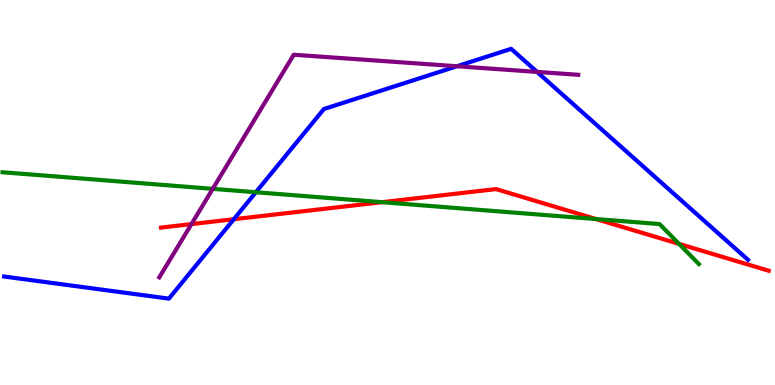[{'lines': ['blue', 'red'], 'intersections': [{'x': 3.02, 'y': 4.31}]}, {'lines': ['green', 'red'], 'intersections': [{'x': 4.93, 'y': 4.75}, {'x': 7.69, 'y': 4.31}, {'x': 8.76, 'y': 3.67}]}, {'lines': ['purple', 'red'], 'intersections': [{'x': 2.47, 'y': 4.18}]}, {'lines': ['blue', 'green'], 'intersections': [{'x': 3.3, 'y': 5.01}]}, {'lines': ['blue', 'purple'], 'intersections': [{'x': 5.9, 'y': 8.28}, {'x': 6.93, 'y': 8.13}]}, {'lines': ['green', 'purple'], 'intersections': [{'x': 2.75, 'y': 5.1}]}]